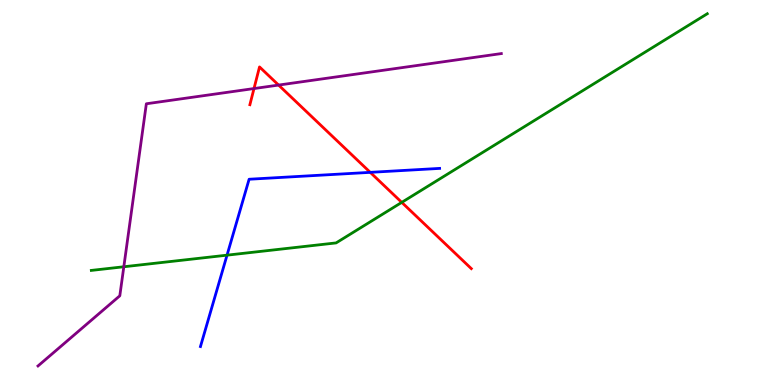[{'lines': ['blue', 'red'], 'intersections': [{'x': 4.78, 'y': 5.52}]}, {'lines': ['green', 'red'], 'intersections': [{'x': 5.18, 'y': 4.74}]}, {'lines': ['purple', 'red'], 'intersections': [{'x': 3.28, 'y': 7.7}, {'x': 3.59, 'y': 7.79}]}, {'lines': ['blue', 'green'], 'intersections': [{'x': 2.93, 'y': 3.37}]}, {'lines': ['blue', 'purple'], 'intersections': []}, {'lines': ['green', 'purple'], 'intersections': [{'x': 1.6, 'y': 3.07}]}]